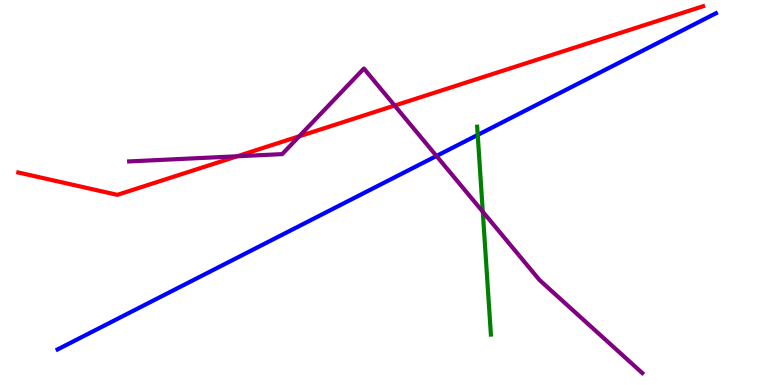[{'lines': ['blue', 'red'], 'intersections': []}, {'lines': ['green', 'red'], 'intersections': []}, {'lines': ['purple', 'red'], 'intersections': [{'x': 3.06, 'y': 5.94}, {'x': 3.86, 'y': 6.46}, {'x': 5.09, 'y': 7.26}]}, {'lines': ['blue', 'green'], 'intersections': [{'x': 6.16, 'y': 6.5}]}, {'lines': ['blue', 'purple'], 'intersections': [{'x': 5.63, 'y': 5.95}]}, {'lines': ['green', 'purple'], 'intersections': [{'x': 6.23, 'y': 4.5}]}]